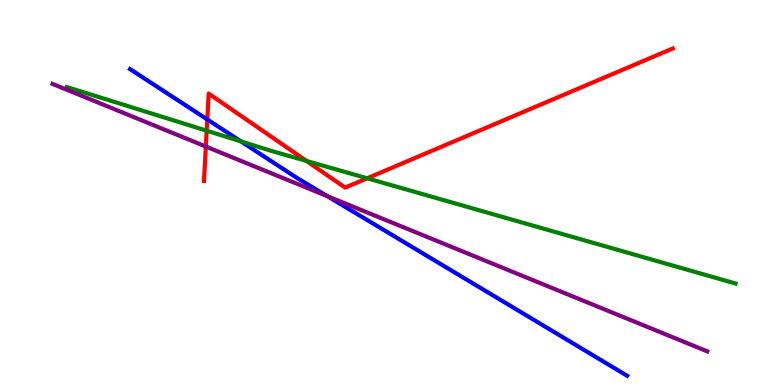[{'lines': ['blue', 'red'], 'intersections': [{'x': 2.67, 'y': 6.9}]}, {'lines': ['green', 'red'], 'intersections': [{'x': 2.67, 'y': 6.61}, {'x': 3.95, 'y': 5.82}, {'x': 4.74, 'y': 5.37}]}, {'lines': ['purple', 'red'], 'intersections': [{'x': 2.66, 'y': 6.19}]}, {'lines': ['blue', 'green'], 'intersections': [{'x': 3.11, 'y': 6.33}]}, {'lines': ['blue', 'purple'], 'intersections': [{'x': 4.22, 'y': 4.9}]}, {'lines': ['green', 'purple'], 'intersections': []}]